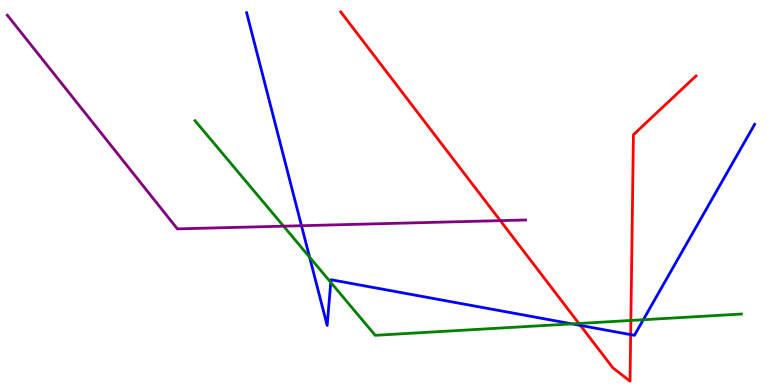[{'lines': ['blue', 'red'], 'intersections': [{'x': 7.49, 'y': 1.55}, {'x': 8.14, 'y': 1.31}]}, {'lines': ['green', 'red'], 'intersections': [{'x': 7.47, 'y': 1.6}, {'x': 8.14, 'y': 1.68}]}, {'lines': ['purple', 'red'], 'intersections': [{'x': 6.46, 'y': 4.27}]}, {'lines': ['blue', 'green'], 'intersections': [{'x': 3.99, 'y': 3.32}, {'x': 4.27, 'y': 2.67}, {'x': 7.38, 'y': 1.59}, {'x': 8.3, 'y': 1.7}]}, {'lines': ['blue', 'purple'], 'intersections': [{'x': 3.89, 'y': 4.14}]}, {'lines': ['green', 'purple'], 'intersections': [{'x': 3.66, 'y': 4.13}]}]